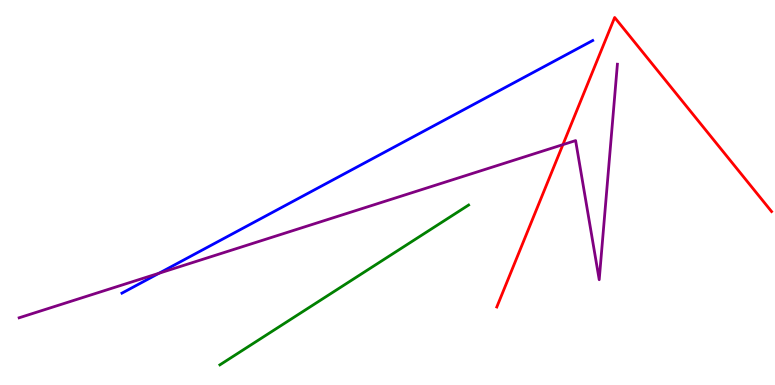[{'lines': ['blue', 'red'], 'intersections': []}, {'lines': ['green', 'red'], 'intersections': []}, {'lines': ['purple', 'red'], 'intersections': [{'x': 7.26, 'y': 6.24}]}, {'lines': ['blue', 'green'], 'intersections': []}, {'lines': ['blue', 'purple'], 'intersections': [{'x': 2.05, 'y': 2.9}]}, {'lines': ['green', 'purple'], 'intersections': []}]